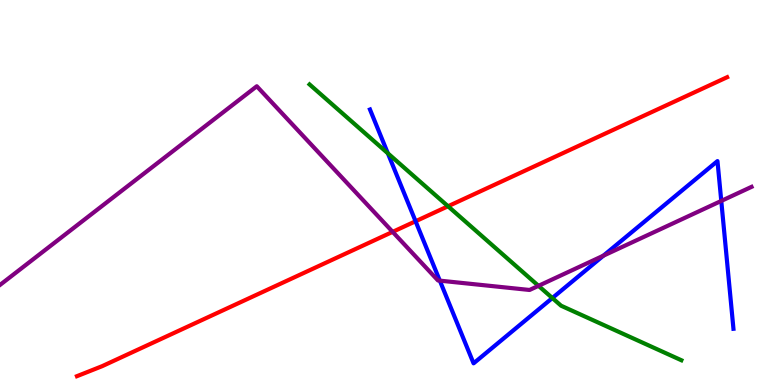[{'lines': ['blue', 'red'], 'intersections': [{'x': 5.36, 'y': 4.25}]}, {'lines': ['green', 'red'], 'intersections': [{'x': 5.78, 'y': 4.64}]}, {'lines': ['purple', 'red'], 'intersections': [{'x': 5.07, 'y': 3.98}]}, {'lines': ['blue', 'green'], 'intersections': [{'x': 5.0, 'y': 6.02}, {'x': 7.13, 'y': 2.26}]}, {'lines': ['blue', 'purple'], 'intersections': [{'x': 5.68, 'y': 2.71}, {'x': 7.79, 'y': 3.36}, {'x': 9.31, 'y': 4.78}]}, {'lines': ['green', 'purple'], 'intersections': [{'x': 6.95, 'y': 2.58}]}]